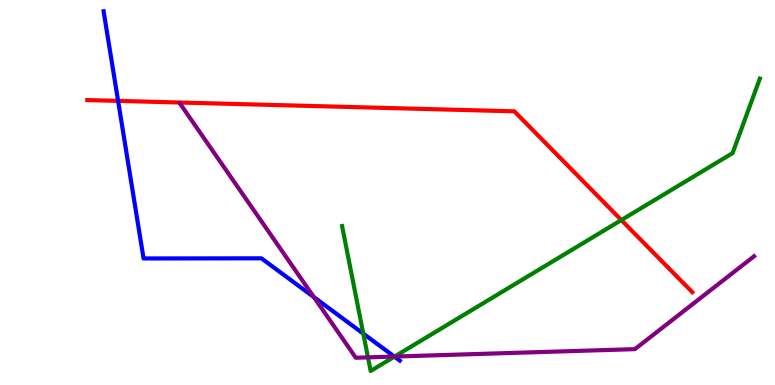[{'lines': ['blue', 'red'], 'intersections': [{'x': 1.52, 'y': 7.38}]}, {'lines': ['green', 'red'], 'intersections': [{'x': 8.02, 'y': 4.28}]}, {'lines': ['purple', 'red'], 'intersections': []}, {'lines': ['blue', 'green'], 'intersections': [{'x': 4.69, 'y': 1.33}, {'x': 5.09, 'y': 0.736}]}, {'lines': ['blue', 'purple'], 'intersections': [{'x': 4.05, 'y': 2.28}, {'x': 5.09, 'y': 0.739}]}, {'lines': ['green', 'purple'], 'intersections': [{'x': 4.75, 'y': 0.718}, {'x': 5.09, 'y': 0.739}]}]